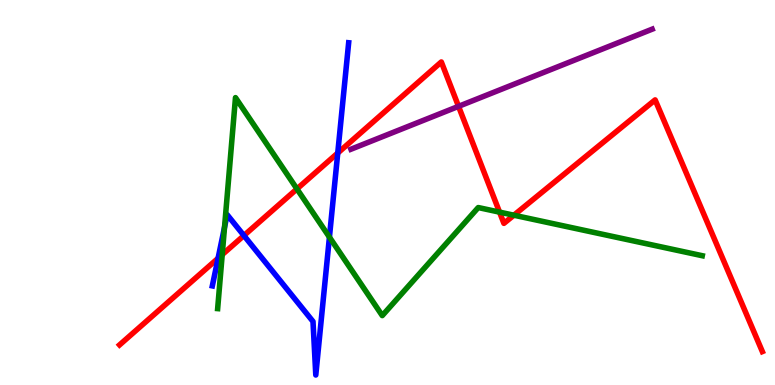[{'lines': ['blue', 'red'], 'intersections': [{'x': 2.81, 'y': 3.29}, {'x': 3.15, 'y': 3.88}, {'x': 4.36, 'y': 6.03}]}, {'lines': ['green', 'red'], 'intersections': [{'x': 2.87, 'y': 3.39}, {'x': 3.83, 'y': 5.09}, {'x': 6.45, 'y': 4.49}, {'x': 6.63, 'y': 4.41}]}, {'lines': ['purple', 'red'], 'intersections': [{'x': 5.92, 'y': 7.24}]}, {'lines': ['blue', 'green'], 'intersections': [{'x': 2.9, 'y': 4.1}, {'x': 4.25, 'y': 3.84}]}, {'lines': ['blue', 'purple'], 'intersections': []}, {'lines': ['green', 'purple'], 'intersections': []}]